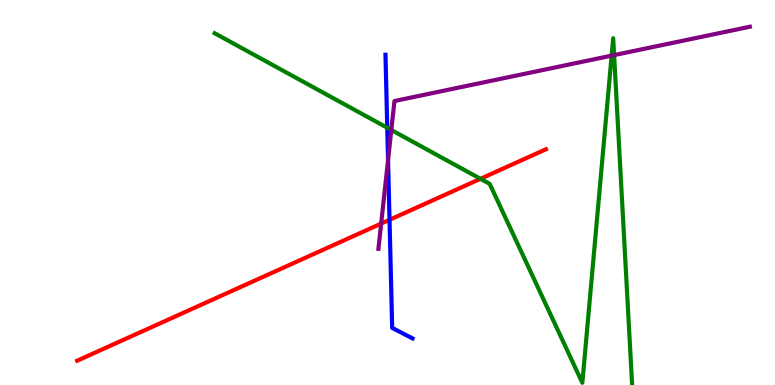[{'lines': ['blue', 'red'], 'intersections': [{'x': 5.03, 'y': 4.29}]}, {'lines': ['green', 'red'], 'intersections': [{'x': 6.2, 'y': 5.36}]}, {'lines': ['purple', 'red'], 'intersections': [{'x': 4.92, 'y': 4.19}]}, {'lines': ['blue', 'green'], 'intersections': [{'x': 5.0, 'y': 6.68}]}, {'lines': ['blue', 'purple'], 'intersections': [{'x': 5.01, 'y': 5.84}]}, {'lines': ['green', 'purple'], 'intersections': [{'x': 5.05, 'y': 6.62}, {'x': 7.89, 'y': 8.55}, {'x': 7.92, 'y': 8.57}]}]